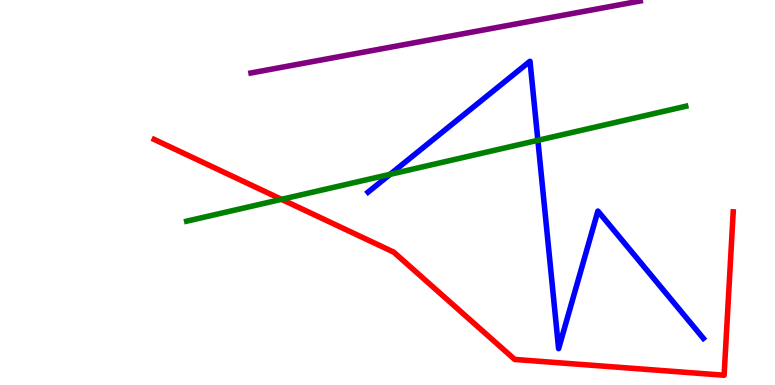[{'lines': ['blue', 'red'], 'intersections': []}, {'lines': ['green', 'red'], 'intersections': [{'x': 3.63, 'y': 4.82}]}, {'lines': ['purple', 'red'], 'intersections': []}, {'lines': ['blue', 'green'], 'intersections': [{'x': 5.03, 'y': 5.47}, {'x': 6.94, 'y': 6.36}]}, {'lines': ['blue', 'purple'], 'intersections': []}, {'lines': ['green', 'purple'], 'intersections': []}]